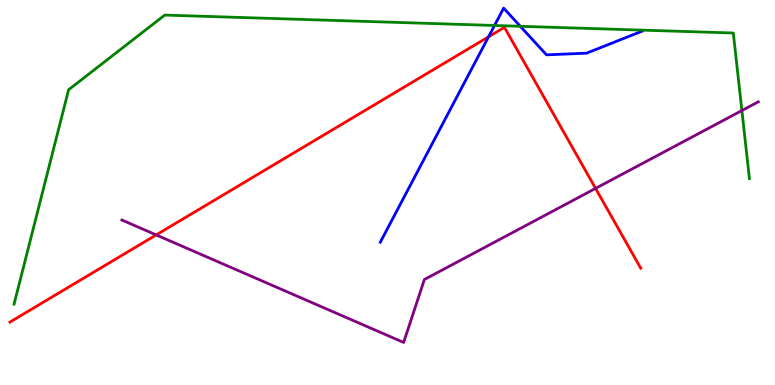[{'lines': ['blue', 'red'], 'intersections': [{'x': 6.3, 'y': 9.04}]}, {'lines': ['green', 'red'], 'intersections': []}, {'lines': ['purple', 'red'], 'intersections': [{'x': 2.02, 'y': 3.9}, {'x': 7.68, 'y': 5.11}]}, {'lines': ['blue', 'green'], 'intersections': [{'x': 6.38, 'y': 9.34}, {'x': 6.71, 'y': 9.32}]}, {'lines': ['blue', 'purple'], 'intersections': []}, {'lines': ['green', 'purple'], 'intersections': [{'x': 9.57, 'y': 7.13}]}]